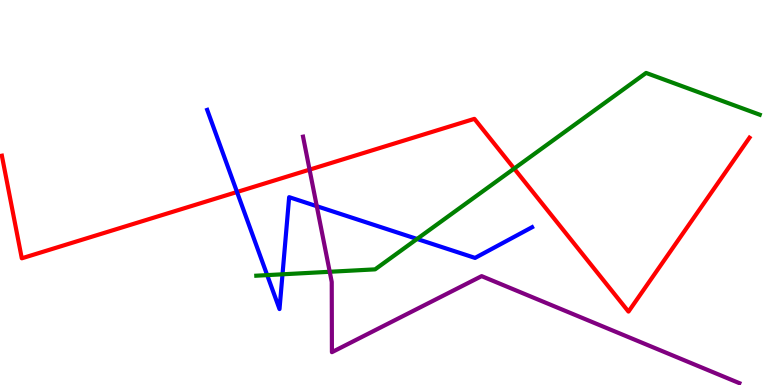[{'lines': ['blue', 'red'], 'intersections': [{'x': 3.06, 'y': 5.01}]}, {'lines': ['green', 'red'], 'intersections': [{'x': 6.63, 'y': 5.62}]}, {'lines': ['purple', 'red'], 'intersections': [{'x': 3.99, 'y': 5.59}]}, {'lines': ['blue', 'green'], 'intersections': [{'x': 3.45, 'y': 2.85}, {'x': 3.65, 'y': 2.88}, {'x': 5.38, 'y': 3.79}]}, {'lines': ['blue', 'purple'], 'intersections': [{'x': 4.09, 'y': 4.64}]}, {'lines': ['green', 'purple'], 'intersections': [{'x': 4.25, 'y': 2.94}]}]